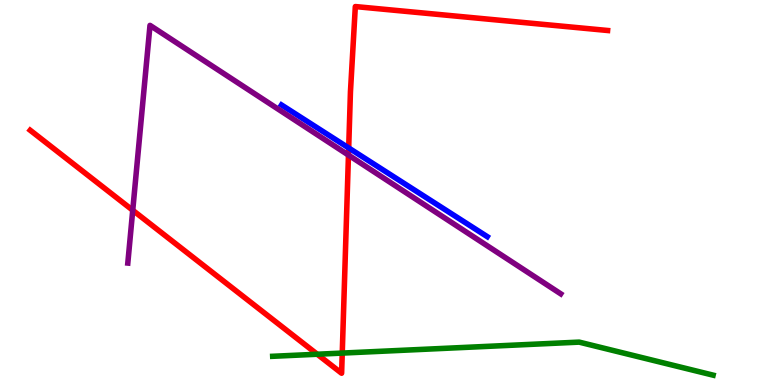[{'lines': ['blue', 'red'], 'intersections': [{'x': 4.5, 'y': 6.16}]}, {'lines': ['green', 'red'], 'intersections': [{'x': 4.09, 'y': 0.799}, {'x': 4.42, 'y': 0.829}]}, {'lines': ['purple', 'red'], 'intersections': [{'x': 1.71, 'y': 4.54}, {'x': 4.5, 'y': 5.97}]}, {'lines': ['blue', 'green'], 'intersections': []}, {'lines': ['blue', 'purple'], 'intersections': []}, {'lines': ['green', 'purple'], 'intersections': []}]